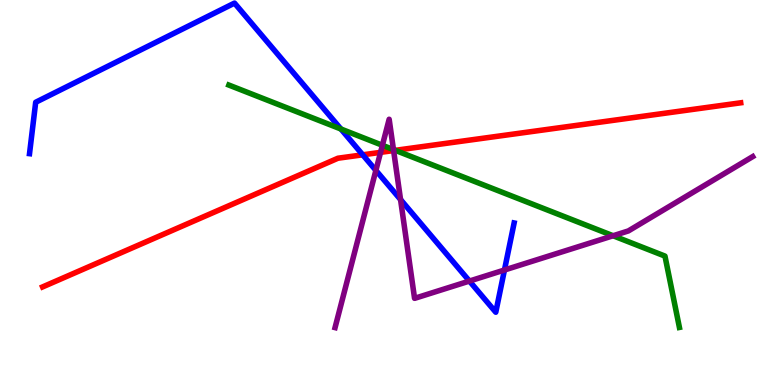[{'lines': ['blue', 'red'], 'intersections': [{'x': 4.68, 'y': 5.98}]}, {'lines': ['green', 'red'], 'intersections': [{'x': 5.1, 'y': 6.1}]}, {'lines': ['purple', 'red'], 'intersections': [{'x': 4.91, 'y': 6.04}, {'x': 5.08, 'y': 6.09}]}, {'lines': ['blue', 'green'], 'intersections': [{'x': 4.4, 'y': 6.65}]}, {'lines': ['blue', 'purple'], 'intersections': [{'x': 4.85, 'y': 5.57}, {'x': 5.17, 'y': 4.82}, {'x': 6.06, 'y': 2.7}, {'x': 6.51, 'y': 2.99}]}, {'lines': ['green', 'purple'], 'intersections': [{'x': 4.93, 'y': 6.23}, {'x': 5.08, 'y': 6.11}, {'x': 7.91, 'y': 3.88}]}]